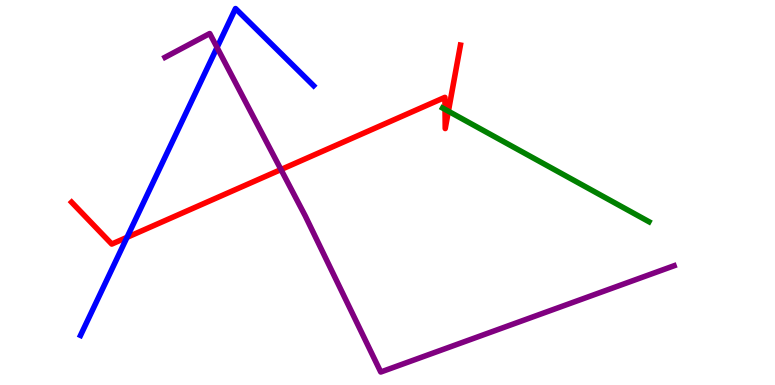[{'lines': ['blue', 'red'], 'intersections': [{'x': 1.64, 'y': 3.84}]}, {'lines': ['green', 'red'], 'intersections': [{'x': 5.74, 'y': 7.16}, {'x': 5.79, 'y': 7.11}]}, {'lines': ['purple', 'red'], 'intersections': [{'x': 3.63, 'y': 5.6}]}, {'lines': ['blue', 'green'], 'intersections': []}, {'lines': ['blue', 'purple'], 'intersections': [{'x': 2.8, 'y': 8.77}]}, {'lines': ['green', 'purple'], 'intersections': []}]